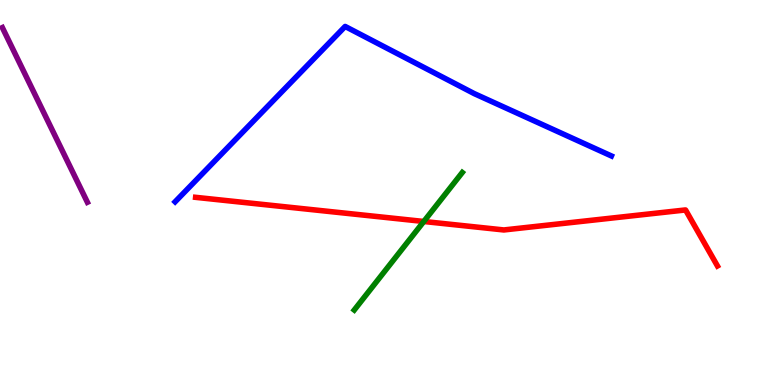[{'lines': ['blue', 'red'], 'intersections': []}, {'lines': ['green', 'red'], 'intersections': [{'x': 5.47, 'y': 4.25}]}, {'lines': ['purple', 'red'], 'intersections': []}, {'lines': ['blue', 'green'], 'intersections': []}, {'lines': ['blue', 'purple'], 'intersections': []}, {'lines': ['green', 'purple'], 'intersections': []}]